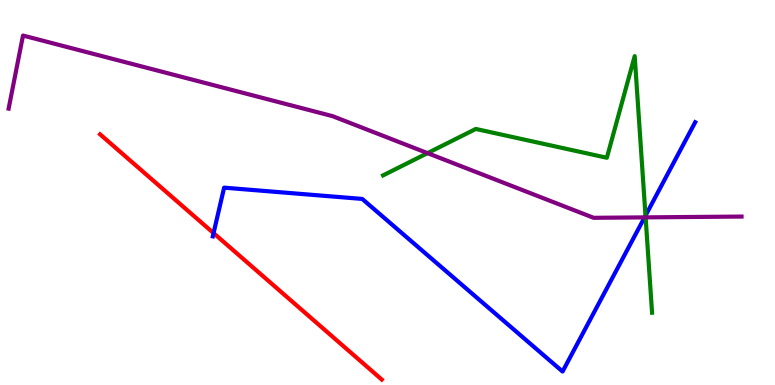[{'lines': ['blue', 'red'], 'intersections': [{'x': 2.76, 'y': 3.95}]}, {'lines': ['green', 'red'], 'intersections': []}, {'lines': ['purple', 'red'], 'intersections': []}, {'lines': ['blue', 'green'], 'intersections': [{'x': 8.33, 'y': 4.4}]}, {'lines': ['blue', 'purple'], 'intersections': [{'x': 8.32, 'y': 4.35}]}, {'lines': ['green', 'purple'], 'intersections': [{'x': 5.52, 'y': 6.02}, {'x': 8.33, 'y': 4.35}]}]